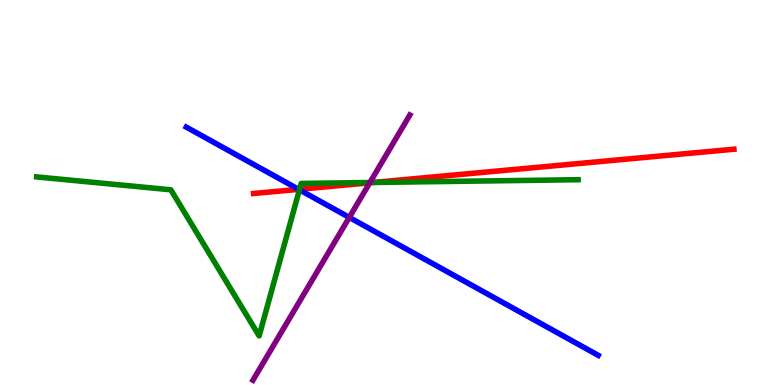[{'lines': ['blue', 'red'], 'intersections': [{'x': 3.85, 'y': 5.08}]}, {'lines': ['green', 'red'], 'intersections': [{'x': 3.87, 'y': 5.08}, {'x': 4.82, 'y': 5.26}]}, {'lines': ['purple', 'red'], 'intersections': [{'x': 4.77, 'y': 5.25}]}, {'lines': ['blue', 'green'], 'intersections': [{'x': 3.86, 'y': 5.07}]}, {'lines': ['blue', 'purple'], 'intersections': [{'x': 4.51, 'y': 4.35}]}, {'lines': ['green', 'purple'], 'intersections': [{'x': 4.77, 'y': 5.26}]}]